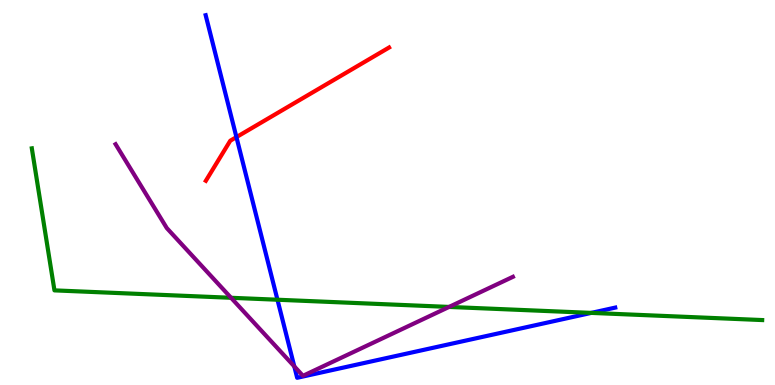[{'lines': ['blue', 'red'], 'intersections': [{'x': 3.05, 'y': 6.44}]}, {'lines': ['green', 'red'], 'intersections': []}, {'lines': ['purple', 'red'], 'intersections': []}, {'lines': ['blue', 'green'], 'intersections': [{'x': 3.58, 'y': 2.21}, {'x': 7.63, 'y': 1.87}]}, {'lines': ['blue', 'purple'], 'intersections': [{'x': 3.8, 'y': 0.483}]}, {'lines': ['green', 'purple'], 'intersections': [{'x': 2.98, 'y': 2.27}, {'x': 5.79, 'y': 2.03}]}]